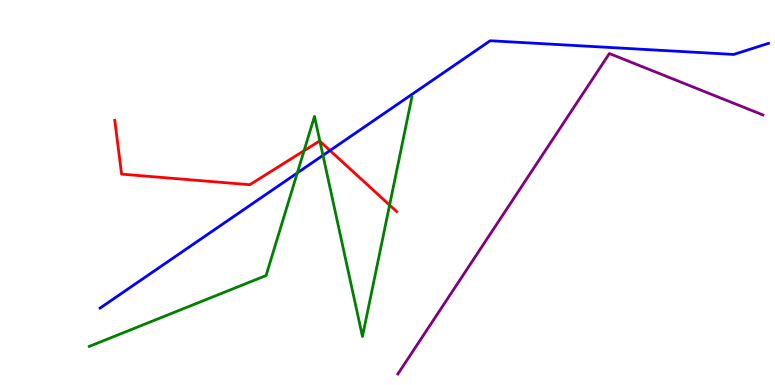[{'lines': ['blue', 'red'], 'intersections': [{'x': 4.26, 'y': 6.09}]}, {'lines': ['green', 'red'], 'intersections': [{'x': 3.92, 'y': 6.09}, {'x': 4.13, 'y': 6.33}, {'x': 5.03, 'y': 4.67}]}, {'lines': ['purple', 'red'], 'intersections': []}, {'lines': ['blue', 'green'], 'intersections': [{'x': 3.84, 'y': 5.51}, {'x': 4.17, 'y': 5.97}]}, {'lines': ['blue', 'purple'], 'intersections': []}, {'lines': ['green', 'purple'], 'intersections': []}]